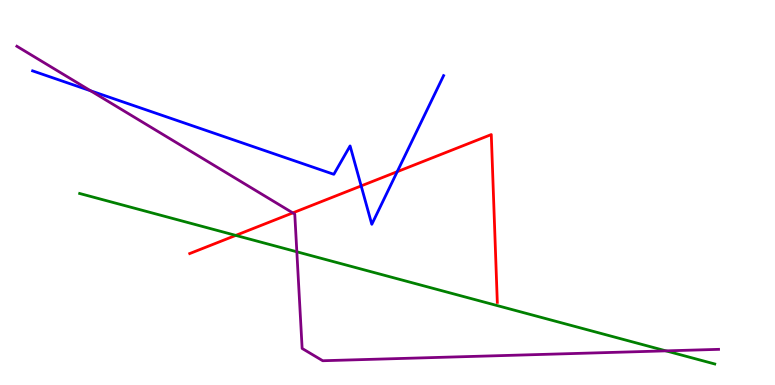[{'lines': ['blue', 'red'], 'intersections': [{'x': 4.66, 'y': 5.17}, {'x': 5.13, 'y': 5.54}]}, {'lines': ['green', 'red'], 'intersections': [{'x': 3.04, 'y': 3.89}]}, {'lines': ['purple', 'red'], 'intersections': [{'x': 3.78, 'y': 4.47}]}, {'lines': ['blue', 'green'], 'intersections': []}, {'lines': ['blue', 'purple'], 'intersections': [{'x': 1.17, 'y': 7.64}]}, {'lines': ['green', 'purple'], 'intersections': [{'x': 3.83, 'y': 3.46}, {'x': 8.59, 'y': 0.887}]}]